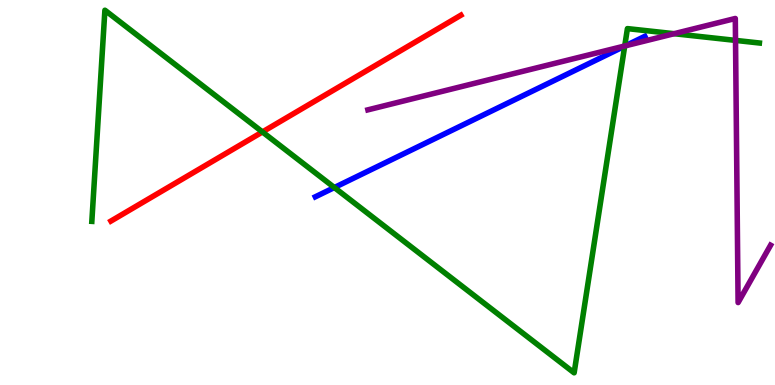[{'lines': ['blue', 'red'], 'intersections': []}, {'lines': ['green', 'red'], 'intersections': [{'x': 3.39, 'y': 6.57}]}, {'lines': ['purple', 'red'], 'intersections': []}, {'lines': ['blue', 'green'], 'intersections': [{'x': 4.31, 'y': 5.13}, {'x': 8.06, 'y': 8.8}]}, {'lines': ['blue', 'purple'], 'intersections': [{'x': 8.07, 'y': 8.81}]}, {'lines': ['green', 'purple'], 'intersections': [{'x': 8.06, 'y': 8.81}, {'x': 8.7, 'y': 9.12}, {'x': 9.49, 'y': 8.95}]}]